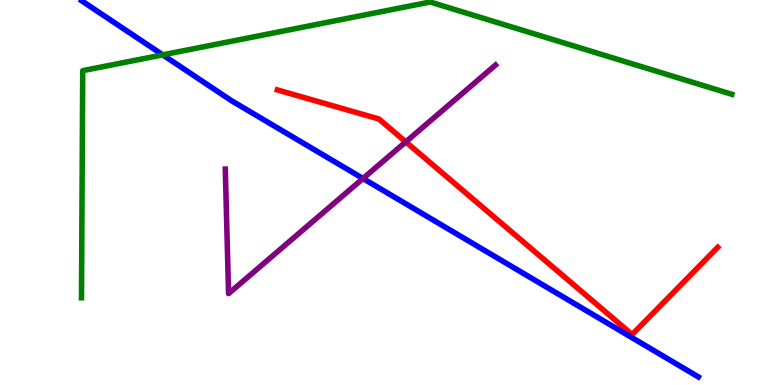[{'lines': ['blue', 'red'], 'intersections': []}, {'lines': ['green', 'red'], 'intersections': []}, {'lines': ['purple', 'red'], 'intersections': [{'x': 5.24, 'y': 6.31}]}, {'lines': ['blue', 'green'], 'intersections': [{'x': 2.1, 'y': 8.58}]}, {'lines': ['blue', 'purple'], 'intersections': [{'x': 4.68, 'y': 5.36}]}, {'lines': ['green', 'purple'], 'intersections': []}]